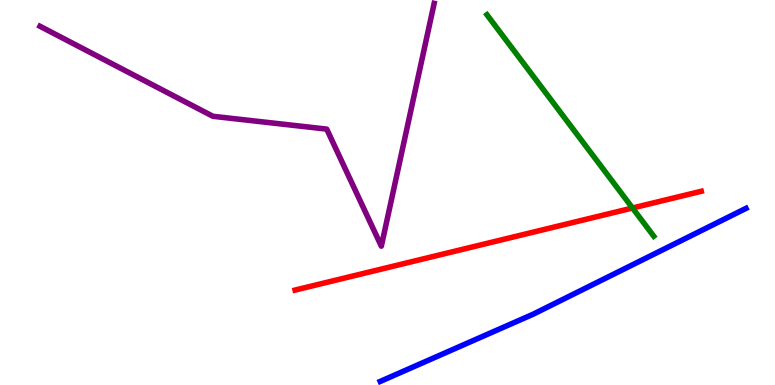[{'lines': ['blue', 'red'], 'intersections': []}, {'lines': ['green', 'red'], 'intersections': [{'x': 8.16, 'y': 4.6}]}, {'lines': ['purple', 'red'], 'intersections': []}, {'lines': ['blue', 'green'], 'intersections': []}, {'lines': ['blue', 'purple'], 'intersections': []}, {'lines': ['green', 'purple'], 'intersections': []}]